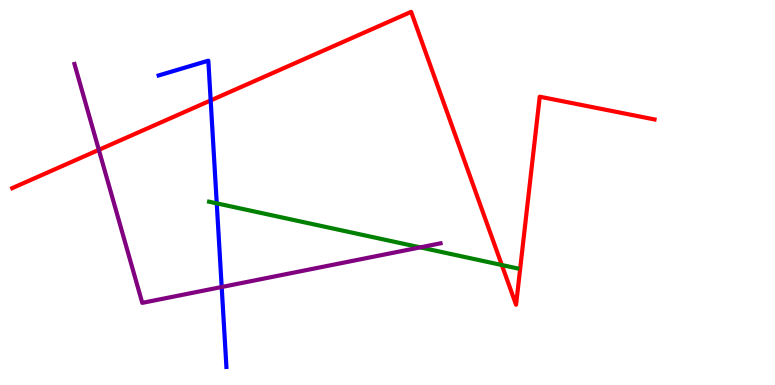[{'lines': ['blue', 'red'], 'intersections': [{'x': 2.72, 'y': 7.39}]}, {'lines': ['green', 'red'], 'intersections': [{'x': 6.48, 'y': 3.12}]}, {'lines': ['purple', 'red'], 'intersections': [{'x': 1.28, 'y': 6.11}]}, {'lines': ['blue', 'green'], 'intersections': [{'x': 2.8, 'y': 4.72}]}, {'lines': ['blue', 'purple'], 'intersections': [{'x': 2.86, 'y': 2.55}]}, {'lines': ['green', 'purple'], 'intersections': [{'x': 5.42, 'y': 3.57}]}]